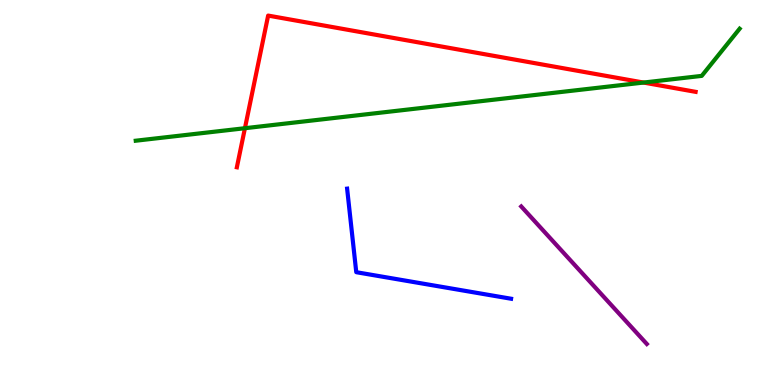[{'lines': ['blue', 'red'], 'intersections': []}, {'lines': ['green', 'red'], 'intersections': [{'x': 3.16, 'y': 6.67}, {'x': 8.3, 'y': 7.86}]}, {'lines': ['purple', 'red'], 'intersections': []}, {'lines': ['blue', 'green'], 'intersections': []}, {'lines': ['blue', 'purple'], 'intersections': []}, {'lines': ['green', 'purple'], 'intersections': []}]